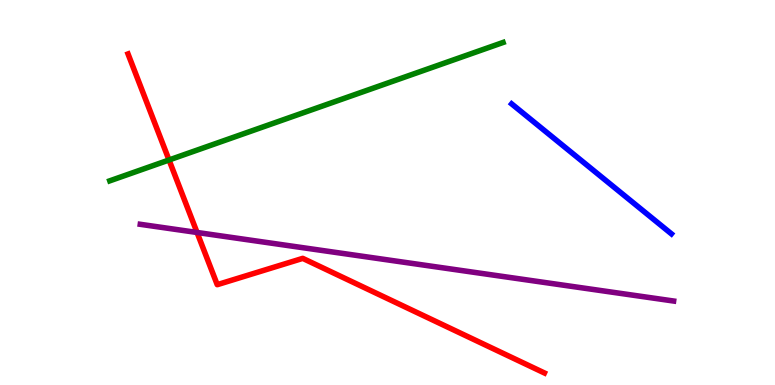[{'lines': ['blue', 'red'], 'intersections': []}, {'lines': ['green', 'red'], 'intersections': [{'x': 2.18, 'y': 5.84}]}, {'lines': ['purple', 'red'], 'intersections': [{'x': 2.54, 'y': 3.96}]}, {'lines': ['blue', 'green'], 'intersections': []}, {'lines': ['blue', 'purple'], 'intersections': []}, {'lines': ['green', 'purple'], 'intersections': []}]